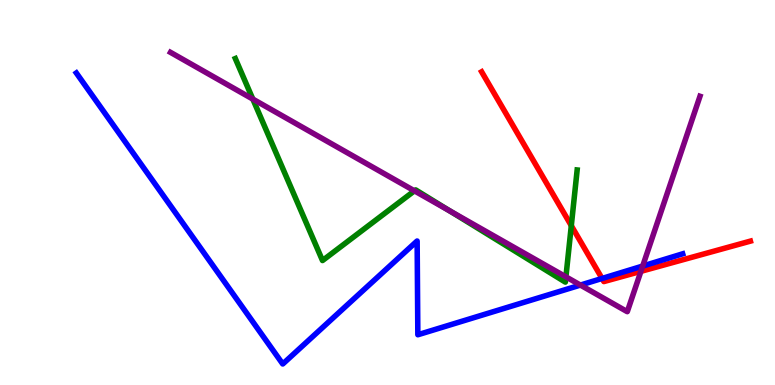[{'lines': ['blue', 'red'], 'intersections': [{'x': 7.77, 'y': 2.77}]}, {'lines': ['green', 'red'], 'intersections': [{'x': 7.37, 'y': 4.14}]}, {'lines': ['purple', 'red'], 'intersections': [{'x': 8.27, 'y': 2.95}]}, {'lines': ['blue', 'green'], 'intersections': []}, {'lines': ['blue', 'purple'], 'intersections': [{'x': 7.49, 'y': 2.6}, {'x': 8.29, 'y': 3.09}]}, {'lines': ['green', 'purple'], 'intersections': [{'x': 3.26, 'y': 7.43}, {'x': 5.35, 'y': 5.04}, {'x': 5.8, 'y': 4.52}, {'x': 7.3, 'y': 2.81}]}]